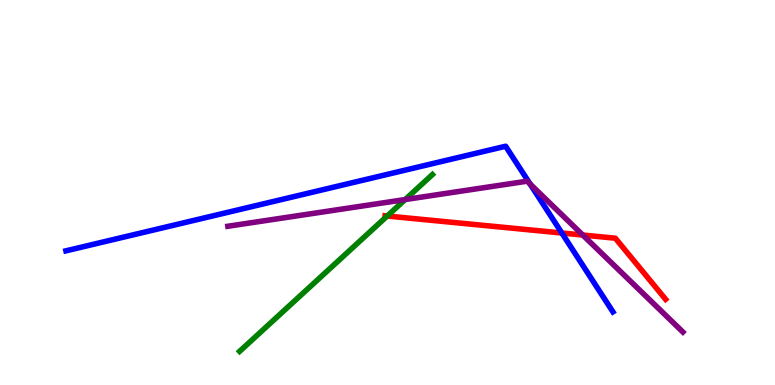[{'lines': ['blue', 'red'], 'intersections': [{'x': 7.25, 'y': 3.95}]}, {'lines': ['green', 'red'], 'intersections': [{'x': 5.0, 'y': 4.39}]}, {'lines': ['purple', 'red'], 'intersections': [{'x': 7.52, 'y': 3.89}]}, {'lines': ['blue', 'green'], 'intersections': []}, {'lines': ['blue', 'purple'], 'intersections': [{'x': 6.84, 'y': 5.22}]}, {'lines': ['green', 'purple'], 'intersections': [{'x': 5.23, 'y': 4.82}]}]